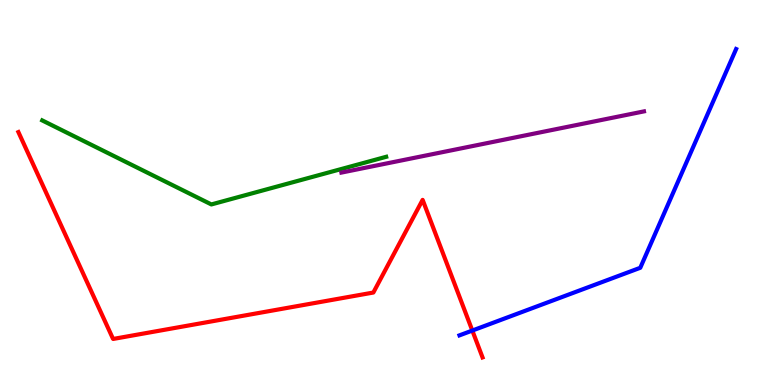[{'lines': ['blue', 'red'], 'intersections': [{'x': 6.09, 'y': 1.41}]}, {'lines': ['green', 'red'], 'intersections': []}, {'lines': ['purple', 'red'], 'intersections': []}, {'lines': ['blue', 'green'], 'intersections': []}, {'lines': ['blue', 'purple'], 'intersections': []}, {'lines': ['green', 'purple'], 'intersections': []}]